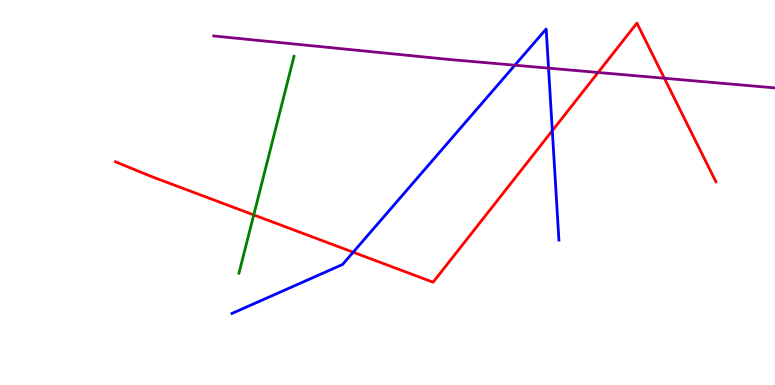[{'lines': ['blue', 'red'], 'intersections': [{'x': 4.56, 'y': 3.45}, {'x': 7.13, 'y': 6.61}]}, {'lines': ['green', 'red'], 'intersections': [{'x': 3.27, 'y': 4.42}]}, {'lines': ['purple', 'red'], 'intersections': [{'x': 7.72, 'y': 8.12}, {'x': 8.57, 'y': 7.97}]}, {'lines': ['blue', 'green'], 'intersections': []}, {'lines': ['blue', 'purple'], 'intersections': [{'x': 6.64, 'y': 8.31}, {'x': 7.08, 'y': 8.23}]}, {'lines': ['green', 'purple'], 'intersections': []}]